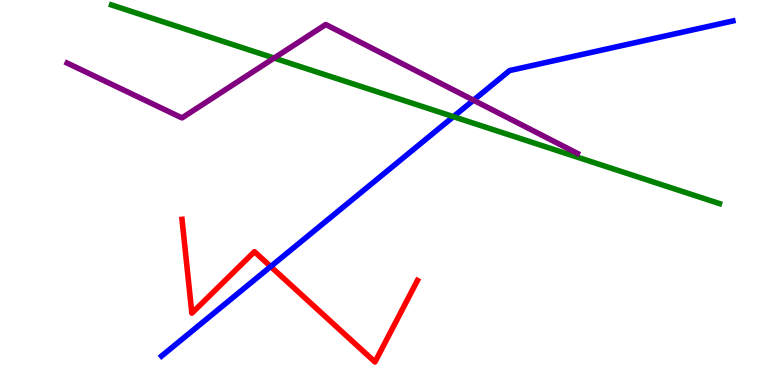[{'lines': ['blue', 'red'], 'intersections': [{'x': 3.49, 'y': 3.08}]}, {'lines': ['green', 'red'], 'intersections': []}, {'lines': ['purple', 'red'], 'intersections': []}, {'lines': ['blue', 'green'], 'intersections': [{'x': 5.85, 'y': 6.97}]}, {'lines': ['blue', 'purple'], 'intersections': [{'x': 6.11, 'y': 7.4}]}, {'lines': ['green', 'purple'], 'intersections': [{'x': 3.54, 'y': 8.49}]}]